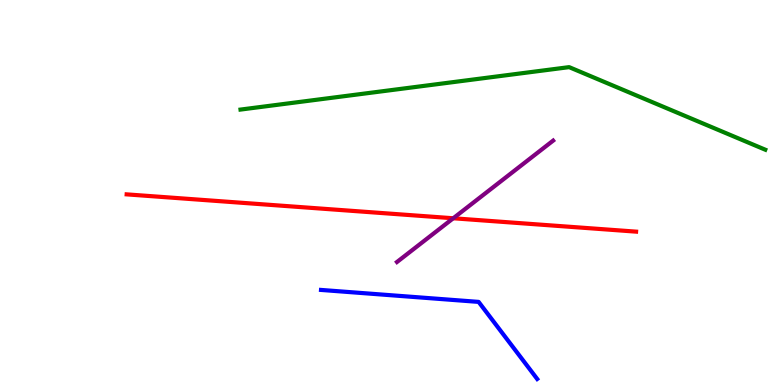[{'lines': ['blue', 'red'], 'intersections': []}, {'lines': ['green', 'red'], 'intersections': []}, {'lines': ['purple', 'red'], 'intersections': [{'x': 5.85, 'y': 4.33}]}, {'lines': ['blue', 'green'], 'intersections': []}, {'lines': ['blue', 'purple'], 'intersections': []}, {'lines': ['green', 'purple'], 'intersections': []}]